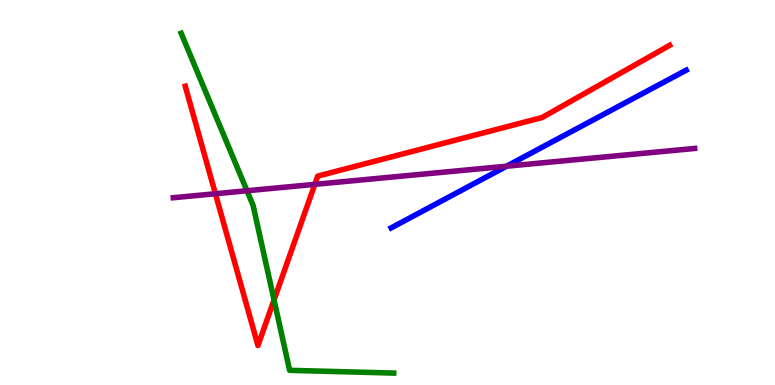[{'lines': ['blue', 'red'], 'intersections': []}, {'lines': ['green', 'red'], 'intersections': [{'x': 3.54, 'y': 2.21}]}, {'lines': ['purple', 'red'], 'intersections': [{'x': 2.78, 'y': 4.97}, {'x': 4.06, 'y': 5.21}]}, {'lines': ['blue', 'green'], 'intersections': []}, {'lines': ['blue', 'purple'], 'intersections': [{'x': 6.54, 'y': 5.68}]}, {'lines': ['green', 'purple'], 'intersections': [{'x': 3.19, 'y': 5.05}]}]